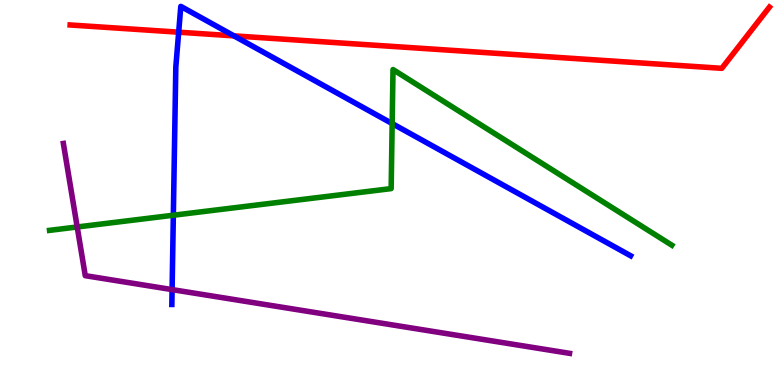[{'lines': ['blue', 'red'], 'intersections': [{'x': 2.31, 'y': 9.16}, {'x': 3.02, 'y': 9.07}]}, {'lines': ['green', 'red'], 'intersections': []}, {'lines': ['purple', 'red'], 'intersections': []}, {'lines': ['blue', 'green'], 'intersections': [{'x': 2.24, 'y': 4.41}, {'x': 5.06, 'y': 6.79}]}, {'lines': ['blue', 'purple'], 'intersections': [{'x': 2.22, 'y': 2.48}]}, {'lines': ['green', 'purple'], 'intersections': [{'x': 0.996, 'y': 4.1}]}]